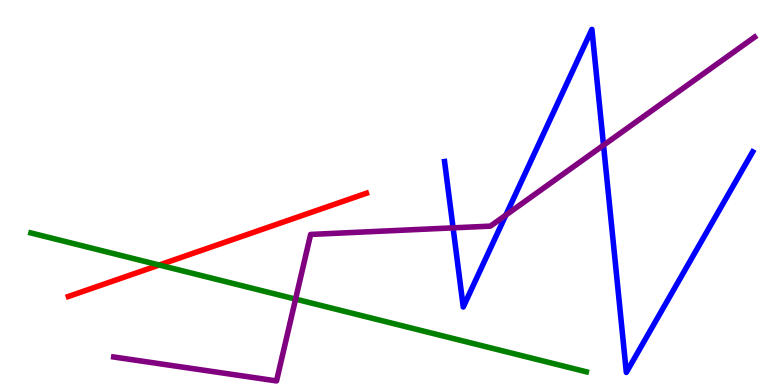[{'lines': ['blue', 'red'], 'intersections': []}, {'lines': ['green', 'red'], 'intersections': [{'x': 2.05, 'y': 3.12}]}, {'lines': ['purple', 'red'], 'intersections': []}, {'lines': ['blue', 'green'], 'intersections': []}, {'lines': ['blue', 'purple'], 'intersections': [{'x': 5.85, 'y': 4.08}, {'x': 6.53, 'y': 4.41}, {'x': 7.79, 'y': 6.23}]}, {'lines': ['green', 'purple'], 'intersections': [{'x': 3.81, 'y': 2.23}]}]